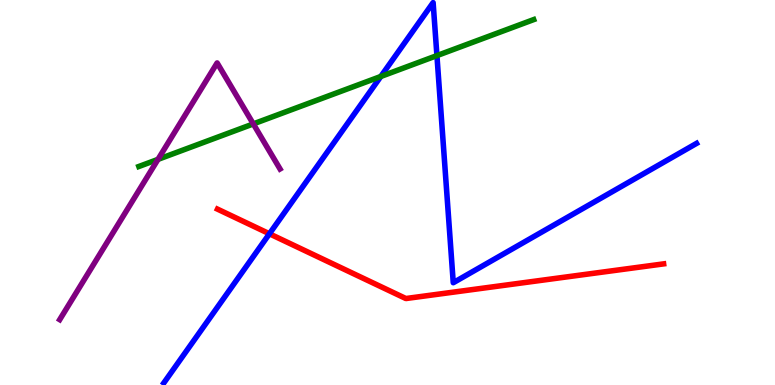[{'lines': ['blue', 'red'], 'intersections': [{'x': 3.48, 'y': 3.93}]}, {'lines': ['green', 'red'], 'intersections': []}, {'lines': ['purple', 'red'], 'intersections': []}, {'lines': ['blue', 'green'], 'intersections': [{'x': 4.91, 'y': 8.01}, {'x': 5.64, 'y': 8.56}]}, {'lines': ['blue', 'purple'], 'intersections': []}, {'lines': ['green', 'purple'], 'intersections': [{'x': 2.04, 'y': 5.86}, {'x': 3.27, 'y': 6.78}]}]